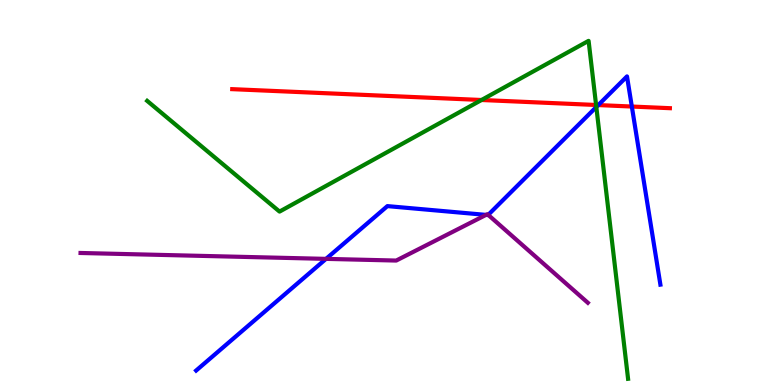[{'lines': ['blue', 'red'], 'intersections': [{'x': 7.72, 'y': 7.27}, {'x': 8.15, 'y': 7.23}]}, {'lines': ['green', 'red'], 'intersections': [{'x': 6.21, 'y': 7.4}, {'x': 7.69, 'y': 7.27}]}, {'lines': ['purple', 'red'], 'intersections': []}, {'lines': ['blue', 'green'], 'intersections': [{'x': 7.69, 'y': 7.22}]}, {'lines': ['blue', 'purple'], 'intersections': [{'x': 4.21, 'y': 3.28}, {'x': 6.27, 'y': 4.42}, {'x': 6.3, 'y': 4.42}]}, {'lines': ['green', 'purple'], 'intersections': []}]